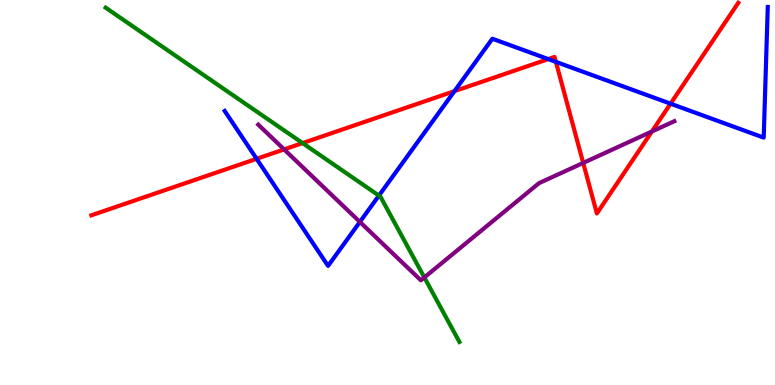[{'lines': ['blue', 'red'], 'intersections': [{'x': 3.31, 'y': 5.88}, {'x': 5.86, 'y': 7.63}, {'x': 7.07, 'y': 8.47}, {'x': 7.17, 'y': 8.39}, {'x': 8.65, 'y': 7.31}]}, {'lines': ['green', 'red'], 'intersections': [{'x': 3.9, 'y': 6.28}]}, {'lines': ['purple', 'red'], 'intersections': [{'x': 3.67, 'y': 6.12}, {'x': 7.53, 'y': 5.77}, {'x': 8.41, 'y': 6.59}]}, {'lines': ['blue', 'green'], 'intersections': [{'x': 4.89, 'y': 4.92}]}, {'lines': ['blue', 'purple'], 'intersections': [{'x': 4.64, 'y': 4.24}]}, {'lines': ['green', 'purple'], 'intersections': [{'x': 5.48, 'y': 2.79}]}]